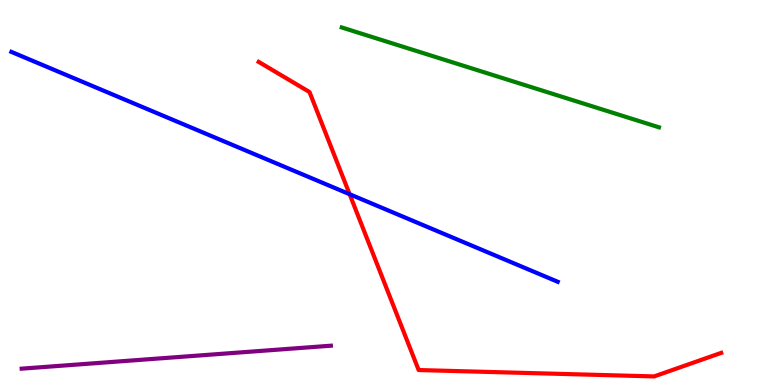[{'lines': ['blue', 'red'], 'intersections': [{'x': 4.51, 'y': 4.96}]}, {'lines': ['green', 'red'], 'intersections': []}, {'lines': ['purple', 'red'], 'intersections': []}, {'lines': ['blue', 'green'], 'intersections': []}, {'lines': ['blue', 'purple'], 'intersections': []}, {'lines': ['green', 'purple'], 'intersections': []}]